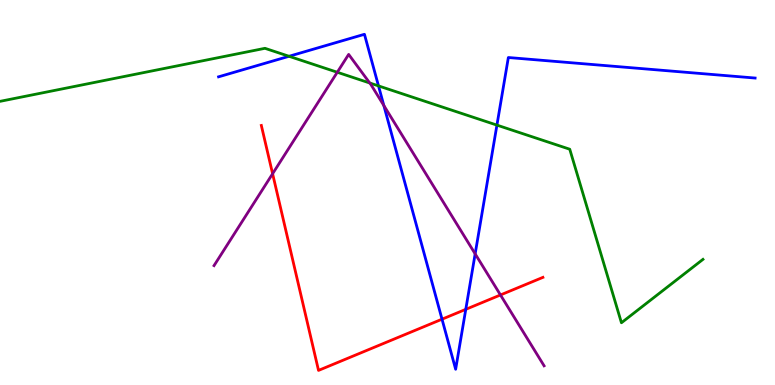[{'lines': ['blue', 'red'], 'intersections': [{'x': 5.7, 'y': 1.71}, {'x': 6.01, 'y': 1.97}]}, {'lines': ['green', 'red'], 'intersections': []}, {'lines': ['purple', 'red'], 'intersections': [{'x': 3.52, 'y': 5.49}, {'x': 6.46, 'y': 2.34}]}, {'lines': ['blue', 'green'], 'intersections': [{'x': 3.73, 'y': 8.54}, {'x': 4.88, 'y': 7.77}, {'x': 6.41, 'y': 6.75}]}, {'lines': ['blue', 'purple'], 'intersections': [{'x': 4.95, 'y': 7.26}, {'x': 6.13, 'y': 3.41}]}, {'lines': ['green', 'purple'], 'intersections': [{'x': 4.35, 'y': 8.12}, {'x': 4.77, 'y': 7.84}]}]